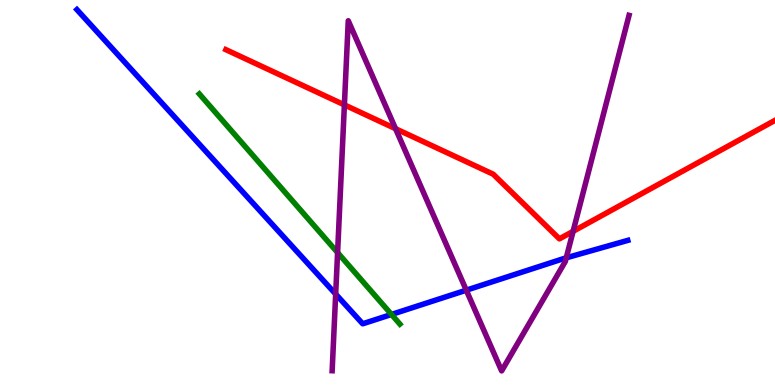[{'lines': ['blue', 'red'], 'intersections': []}, {'lines': ['green', 'red'], 'intersections': []}, {'lines': ['purple', 'red'], 'intersections': [{'x': 4.44, 'y': 7.28}, {'x': 5.1, 'y': 6.66}, {'x': 7.39, 'y': 3.99}]}, {'lines': ['blue', 'green'], 'intersections': [{'x': 5.05, 'y': 1.83}]}, {'lines': ['blue', 'purple'], 'intersections': [{'x': 4.33, 'y': 2.36}, {'x': 6.02, 'y': 2.46}, {'x': 7.31, 'y': 3.3}]}, {'lines': ['green', 'purple'], 'intersections': [{'x': 4.36, 'y': 3.44}]}]